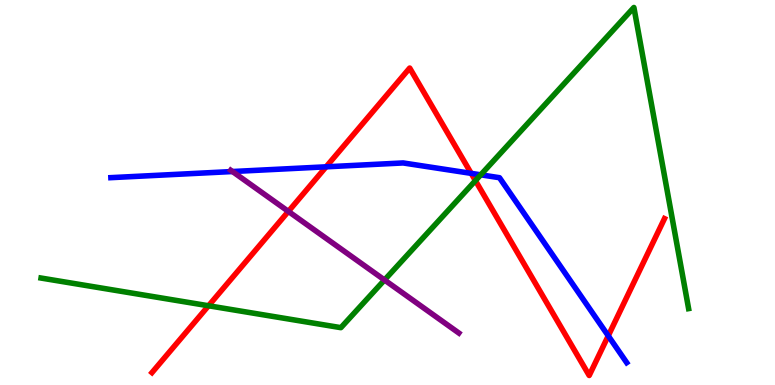[{'lines': ['blue', 'red'], 'intersections': [{'x': 4.21, 'y': 5.67}, {'x': 6.08, 'y': 5.5}, {'x': 7.85, 'y': 1.28}]}, {'lines': ['green', 'red'], 'intersections': [{'x': 2.69, 'y': 2.06}, {'x': 6.13, 'y': 5.31}]}, {'lines': ['purple', 'red'], 'intersections': [{'x': 3.72, 'y': 4.51}]}, {'lines': ['blue', 'green'], 'intersections': [{'x': 6.2, 'y': 5.46}]}, {'lines': ['blue', 'purple'], 'intersections': [{'x': 3.0, 'y': 5.54}]}, {'lines': ['green', 'purple'], 'intersections': [{'x': 4.96, 'y': 2.73}]}]